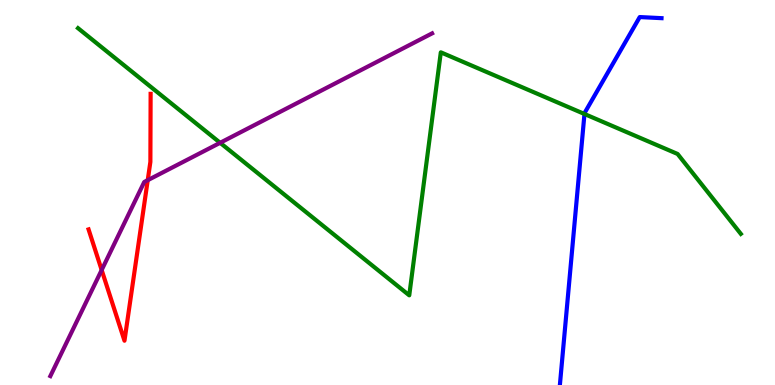[{'lines': ['blue', 'red'], 'intersections': []}, {'lines': ['green', 'red'], 'intersections': []}, {'lines': ['purple', 'red'], 'intersections': [{'x': 1.31, 'y': 2.99}, {'x': 1.91, 'y': 5.32}]}, {'lines': ['blue', 'green'], 'intersections': [{'x': 7.54, 'y': 7.04}]}, {'lines': ['blue', 'purple'], 'intersections': []}, {'lines': ['green', 'purple'], 'intersections': [{'x': 2.84, 'y': 6.29}]}]